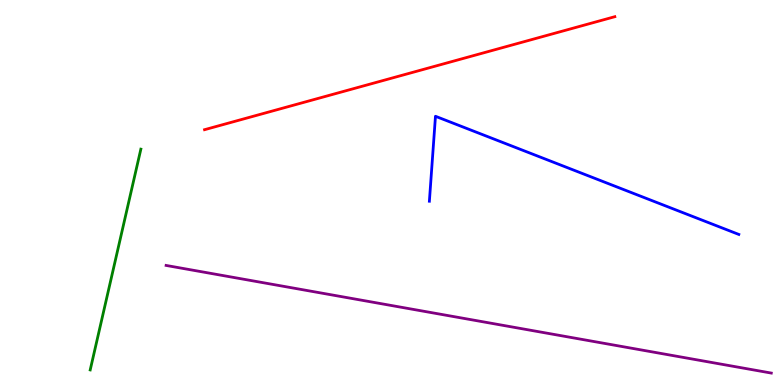[{'lines': ['blue', 'red'], 'intersections': []}, {'lines': ['green', 'red'], 'intersections': []}, {'lines': ['purple', 'red'], 'intersections': []}, {'lines': ['blue', 'green'], 'intersections': []}, {'lines': ['blue', 'purple'], 'intersections': []}, {'lines': ['green', 'purple'], 'intersections': []}]